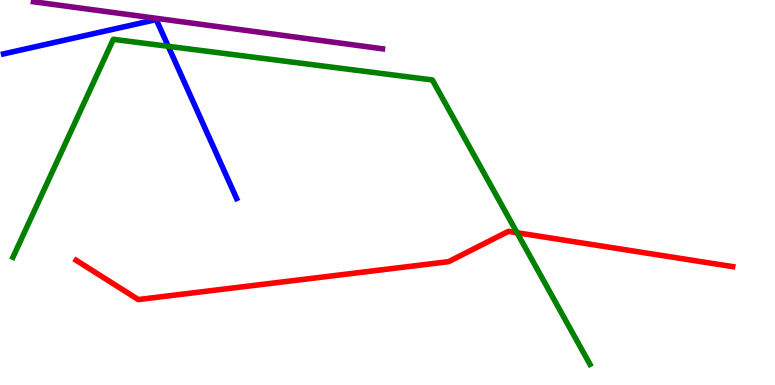[{'lines': ['blue', 'red'], 'intersections': []}, {'lines': ['green', 'red'], 'intersections': [{'x': 6.67, 'y': 3.95}]}, {'lines': ['purple', 'red'], 'intersections': []}, {'lines': ['blue', 'green'], 'intersections': [{'x': 2.17, 'y': 8.8}]}, {'lines': ['blue', 'purple'], 'intersections': []}, {'lines': ['green', 'purple'], 'intersections': []}]